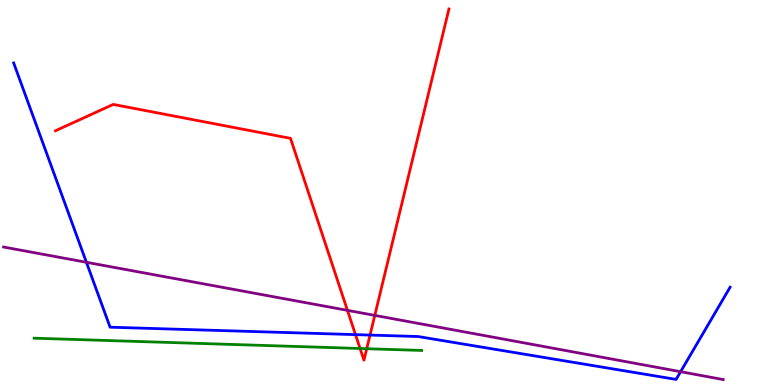[{'lines': ['blue', 'red'], 'intersections': [{'x': 4.59, 'y': 1.31}, {'x': 4.77, 'y': 1.3}]}, {'lines': ['green', 'red'], 'intersections': [{'x': 4.65, 'y': 0.948}, {'x': 4.73, 'y': 0.943}]}, {'lines': ['purple', 'red'], 'intersections': [{'x': 4.48, 'y': 1.94}, {'x': 4.84, 'y': 1.81}]}, {'lines': ['blue', 'green'], 'intersections': []}, {'lines': ['blue', 'purple'], 'intersections': [{'x': 1.11, 'y': 3.19}, {'x': 8.78, 'y': 0.345}]}, {'lines': ['green', 'purple'], 'intersections': []}]